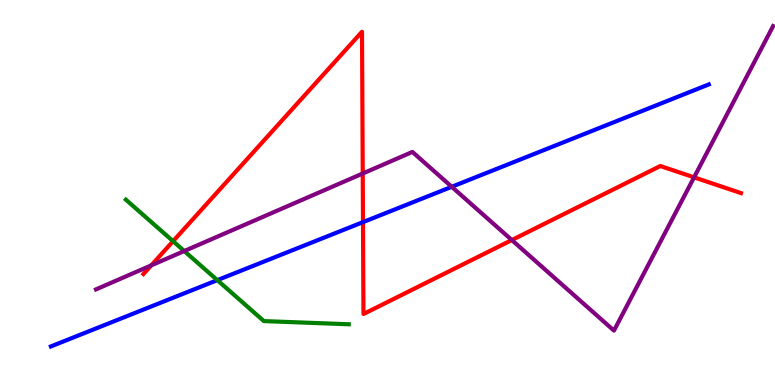[{'lines': ['blue', 'red'], 'intersections': [{'x': 4.68, 'y': 4.23}]}, {'lines': ['green', 'red'], 'intersections': [{'x': 2.23, 'y': 3.74}]}, {'lines': ['purple', 'red'], 'intersections': [{'x': 1.95, 'y': 3.11}, {'x': 4.68, 'y': 5.49}, {'x': 6.6, 'y': 3.76}, {'x': 8.96, 'y': 5.39}]}, {'lines': ['blue', 'green'], 'intersections': [{'x': 2.8, 'y': 2.72}]}, {'lines': ['blue', 'purple'], 'intersections': [{'x': 5.83, 'y': 5.15}]}, {'lines': ['green', 'purple'], 'intersections': [{'x': 2.38, 'y': 3.48}]}]